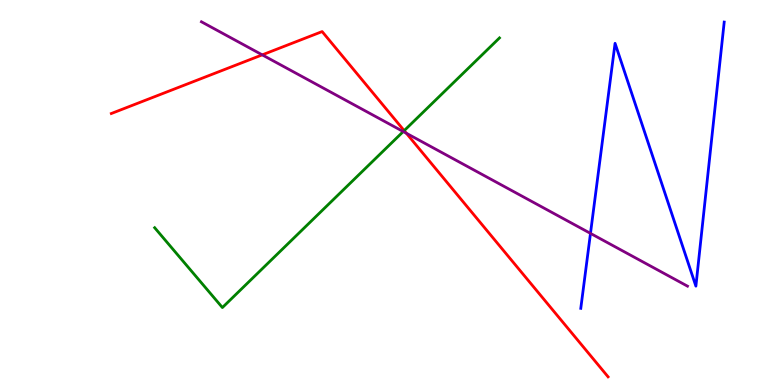[{'lines': ['blue', 'red'], 'intersections': []}, {'lines': ['green', 'red'], 'intersections': [{'x': 5.22, 'y': 6.61}]}, {'lines': ['purple', 'red'], 'intersections': [{'x': 3.38, 'y': 8.58}, {'x': 5.24, 'y': 6.54}]}, {'lines': ['blue', 'green'], 'intersections': []}, {'lines': ['blue', 'purple'], 'intersections': [{'x': 7.62, 'y': 3.94}]}, {'lines': ['green', 'purple'], 'intersections': [{'x': 5.2, 'y': 6.58}]}]